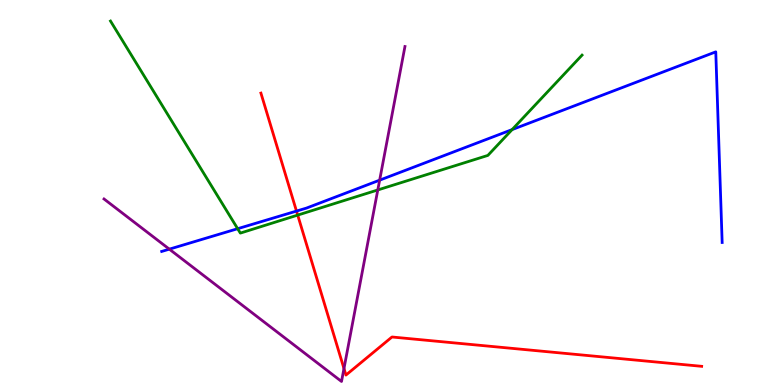[{'lines': ['blue', 'red'], 'intersections': [{'x': 3.83, 'y': 4.52}]}, {'lines': ['green', 'red'], 'intersections': [{'x': 3.84, 'y': 4.41}]}, {'lines': ['purple', 'red'], 'intersections': [{'x': 4.44, 'y': 0.428}]}, {'lines': ['blue', 'green'], 'intersections': [{'x': 3.07, 'y': 4.06}, {'x': 6.61, 'y': 6.63}]}, {'lines': ['blue', 'purple'], 'intersections': [{'x': 2.18, 'y': 3.53}, {'x': 4.9, 'y': 5.32}]}, {'lines': ['green', 'purple'], 'intersections': [{'x': 4.87, 'y': 5.07}]}]